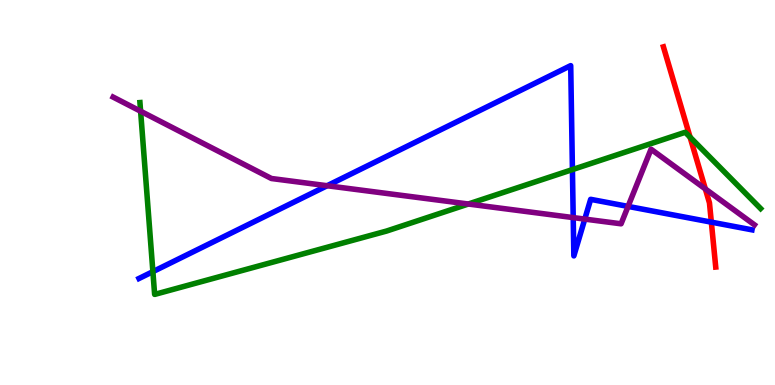[{'lines': ['blue', 'red'], 'intersections': [{'x': 9.18, 'y': 4.23}]}, {'lines': ['green', 'red'], 'intersections': [{'x': 8.9, 'y': 6.44}]}, {'lines': ['purple', 'red'], 'intersections': [{'x': 9.1, 'y': 5.09}]}, {'lines': ['blue', 'green'], 'intersections': [{'x': 1.97, 'y': 2.94}, {'x': 7.39, 'y': 5.6}]}, {'lines': ['blue', 'purple'], 'intersections': [{'x': 4.22, 'y': 5.18}, {'x': 7.4, 'y': 4.35}, {'x': 7.55, 'y': 4.31}, {'x': 8.1, 'y': 4.64}]}, {'lines': ['green', 'purple'], 'intersections': [{'x': 1.81, 'y': 7.11}, {'x': 6.04, 'y': 4.7}]}]